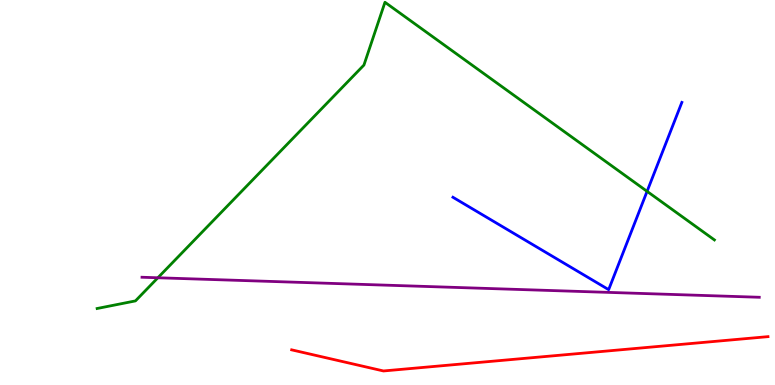[{'lines': ['blue', 'red'], 'intersections': []}, {'lines': ['green', 'red'], 'intersections': []}, {'lines': ['purple', 'red'], 'intersections': []}, {'lines': ['blue', 'green'], 'intersections': [{'x': 8.35, 'y': 5.03}]}, {'lines': ['blue', 'purple'], 'intersections': []}, {'lines': ['green', 'purple'], 'intersections': [{'x': 2.04, 'y': 2.79}]}]